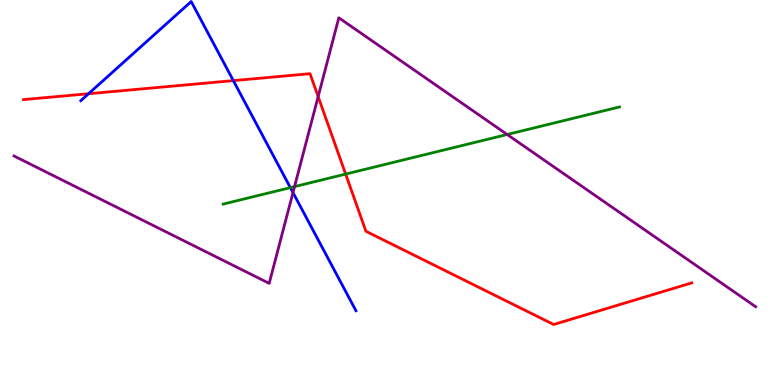[{'lines': ['blue', 'red'], 'intersections': [{'x': 1.14, 'y': 7.57}, {'x': 3.01, 'y': 7.91}]}, {'lines': ['green', 'red'], 'intersections': [{'x': 4.46, 'y': 5.48}]}, {'lines': ['purple', 'red'], 'intersections': [{'x': 4.11, 'y': 7.49}]}, {'lines': ['blue', 'green'], 'intersections': [{'x': 3.75, 'y': 5.13}]}, {'lines': ['blue', 'purple'], 'intersections': [{'x': 3.78, 'y': 5.0}]}, {'lines': ['green', 'purple'], 'intersections': [{'x': 3.8, 'y': 5.15}, {'x': 6.54, 'y': 6.51}]}]